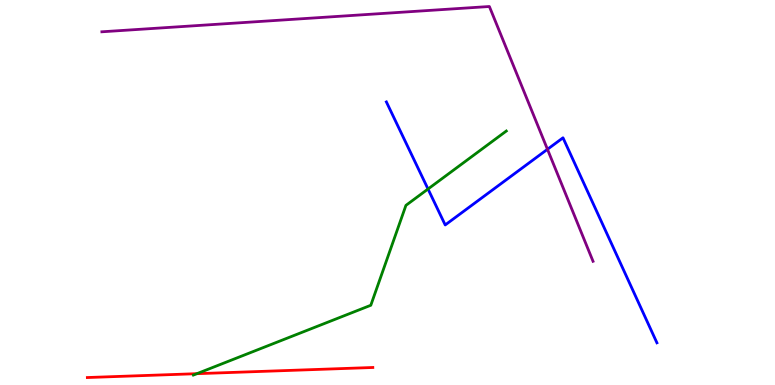[{'lines': ['blue', 'red'], 'intersections': []}, {'lines': ['green', 'red'], 'intersections': [{'x': 2.54, 'y': 0.294}]}, {'lines': ['purple', 'red'], 'intersections': []}, {'lines': ['blue', 'green'], 'intersections': [{'x': 5.52, 'y': 5.09}]}, {'lines': ['blue', 'purple'], 'intersections': [{'x': 7.06, 'y': 6.12}]}, {'lines': ['green', 'purple'], 'intersections': []}]